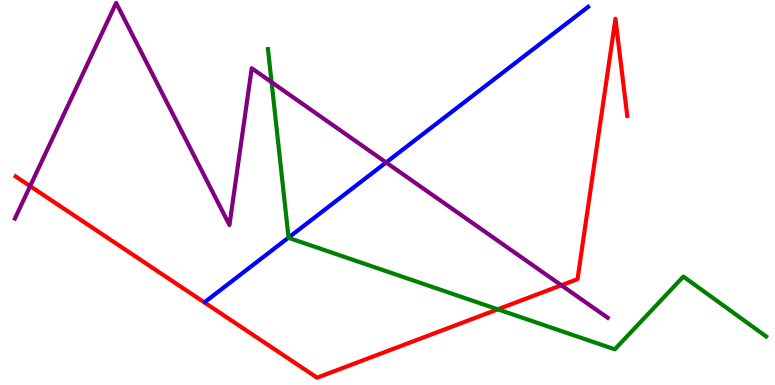[{'lines': ['blue', 'red'], 'intersections': []}, {'lines': ['green', 'red'], 'intersections': [{'x': 6.42, 'y': 1.97}]}, {'lines': ['purple', 'red'], 'intersections': [{'x': 0.389, 'y': 5.17}, {'x': 7.24, 'y': 2.59}]}, {'lines': ['blue', 'green'], 'intersections': [{'x': 3.72, 'y': 3.83}]}, {'lines': ['blue', 'purple'], 'intersections': [{'x': 4.98, 'y': 5.78}]}, {'lines': ['green', 'purple'], 'intersections': [{'x': 3.5, 'y': 7.87}]}]